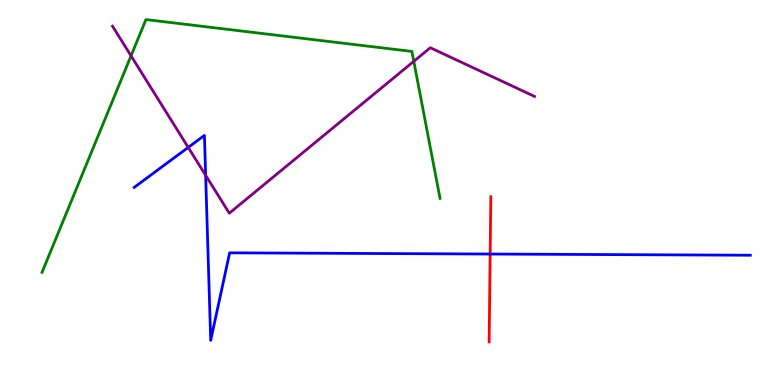[{'lines': ['blue', 'red'], 'intersections': [{'x': 6.32, 'y': 3.4}]}, {'lines': ['green', 'red'], 'intersections': []}, {'lines': ['purple', 'red'], 'intersections': []}, {'lines': ['blue', 'green'], 'intersections': []}, {'lines': ['blue', 'purple'], 'intersections': [{'x': 2.43, 'y': 6.17}, {'x': 2.65, 'y': 5.45}]}, {'lines': ['green', 'purple'], 'intersections': [{'x': 1.69, 'y': 8.55}, {'x': 5.34, 'y': 8.41}]}]